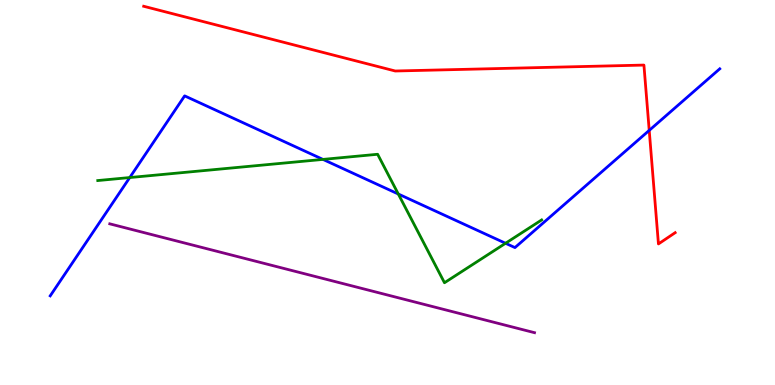[{'lines': ['blue', 'red'], 'intersections': [{'x': 8.38, 'y': 6.61}]}, {'lines': ['green', 'red'], 'intersections': []}, {'lines': ['purple', 'red'], 'intersections': []}, {'lines': ['blue', 'green'], 'intersections': [{'x': 1.67, 'y': 5.39}, {'x': 4.17, 'y': 5.86}, {'x': 5.14, 'y': 4.96}, {'x': 6.52, 'y': 3.68}]}, {'lines': ['blue', 'purple'], 'intersections': []}, {'lines': ['green', 'purple'], 'intersections': []}]